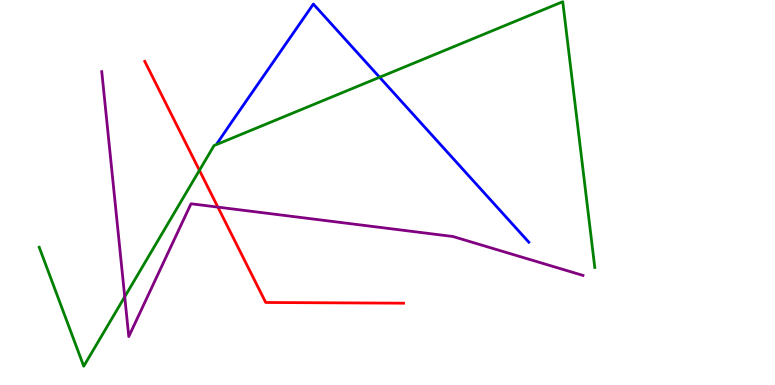[{'lines': ['blue', 'red'], 'intersections': []}, {'lines': ['green', 'red'], 'intersections': [{'x': 2.57, 'y': 5.58}]}, {'lines': ['purple', 'red'], 'intersections': [{'x': 2.81, 'y': 4.62}]}, {'lines': ['blue', 'green'], 'intersections': [{'x': 4.9, 'y': 7.99}]}, {'lines': ['blue', 'purple'], 'intersections': []}, {'lines': ['green', 'purple'], 'intersections': [{'x': 1.61, 'y': 2.29}]}]